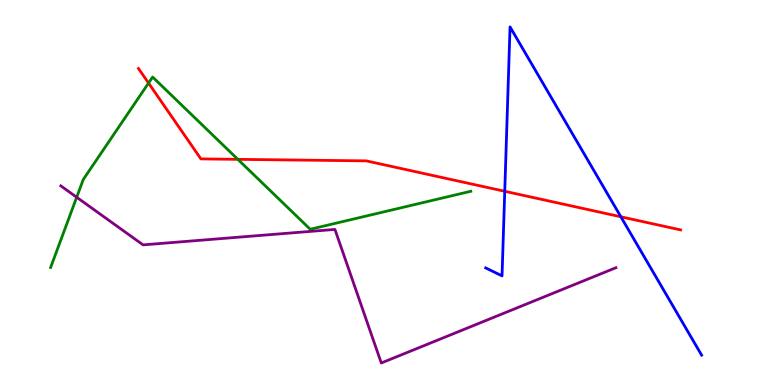[{'lines': ['blue', 'red'], 'intersections': [{'x': 6.51, 'y': 5.03}, {'x': 8.01, 'y': 4.37}]}, {'lines': ['green', 'red'], 'intersections': [{'x': 1.92, 'y': 7.84}, {'x': 3.07, 'y': 5.86}]}, {'lines': ['purple', 'red'], 'intersections': []}, {'lines': ['blue', 'green'], 'intersections': []}, {'lines': ['blue', 'purple'], 'intersections': []}, {'lines': ['green', 'purple'], 'intersections': [{'x': 0.99, 'y': 4.88}]}]